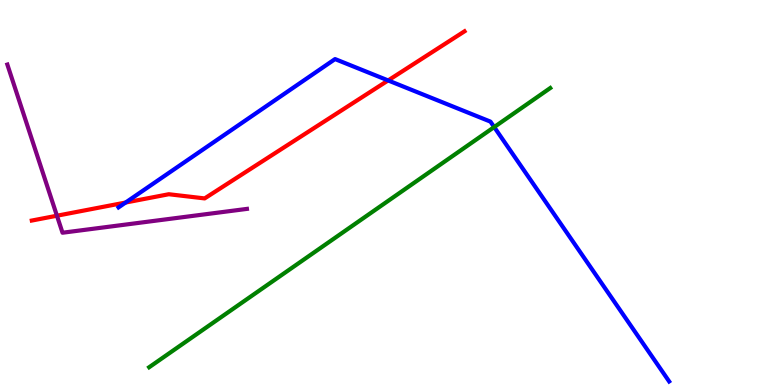[{'lines': ['blue', 'red'], 'intersections': [{'x': 1.62, 'y': 4.74}, {'x': 5.01, 'y': 7.91}]}, {'lines': ['green', 'red'], 'intersections': []}, {'lines': ['purple', 'red'], 'intersections': [{'x': 0.735, 'y': 4.4}]}, {'lines': ['blue', 'green'], 'intersections': [{'x': 6.38, 'y': 6.7}]}, {'lines': ['blue', 'purple'], 'intersections': []}, {'lines': ['green', 'purple'], 'intersections': []}]